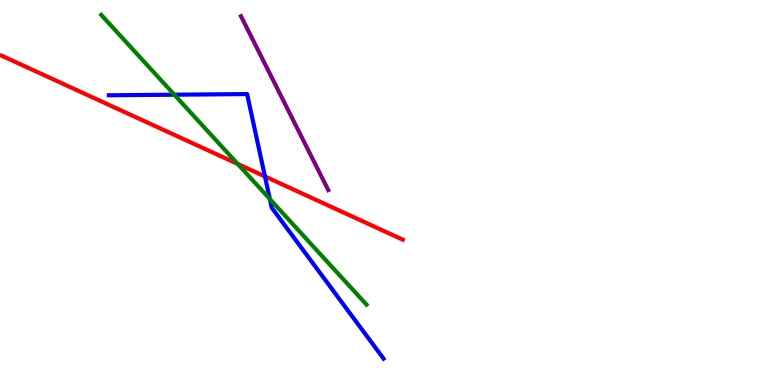[{'lines': ['blue', 'red'], 'intersections': [{'x': 3.42, 'y': 5.42}]}, {'lines': ['green', 'red'], 'intersections': [{'x': 3.07, 'y': 5.74}]}, {'lines': ['purple', 'red'], 'intersections': []}, {'lines': ['blue', 'green'], 'intersections': [{'x': 2.25, 'y': 7.54}, {'x': 3.48, 'y': 4.83}]}, {'lines': ['blue', 'purple'], 'intersections': []}, {'lines': ['green', 'purple'], 'intersections': []}]